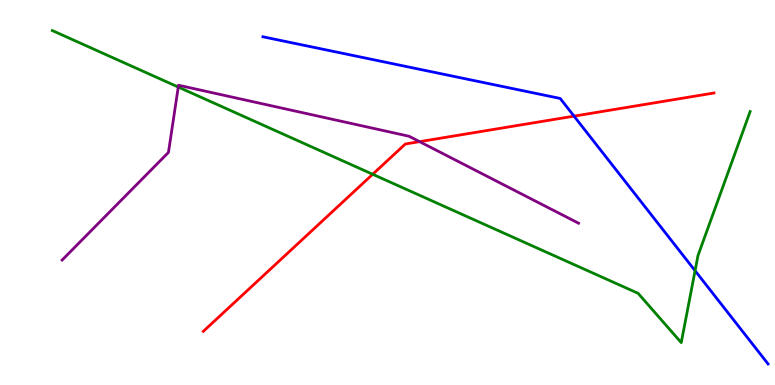[{'lines': ['blue', 'red'], 'intersections': [{'x': 7.41, 'y': 6.98}]}, {'lines': ['green', 'red'], 'intersections': [{'x': 4.81, 'y': 5.47}]}, {'lines': ['purple', 'red'], 'intersections': [{'x': 5.41, 'y': 6.32}]}, {'lines': ['blue', 'green'], 'intersections': [{'x': 8.97, 'y': 2.97}]}, {'lines': ['blue', 'purple'], 'intersections': []}, {'lines': ['green', 'purple'], 'intersections': [{'x': 2.3, 'y': 7.74}]}]